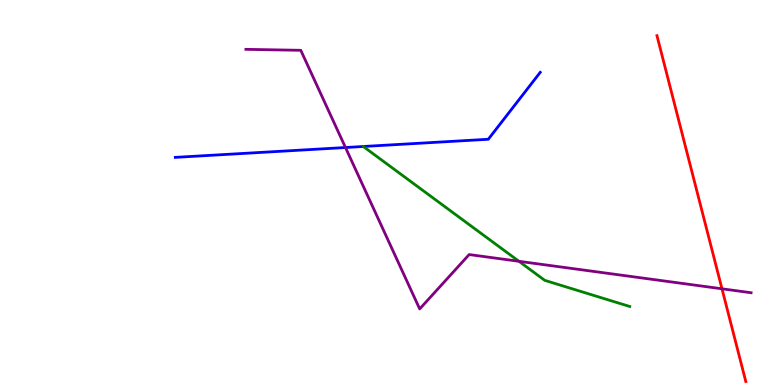[{'lines': ['blue', 'red'], 'intersections': []}, {'lines': ['green', 'red'], 'intersections': []}, {'lines': ['purple', 'red'], 'intersections': [{'x': 9.32, 'y': 2.5}]}, {'lines': ['blue', 'green'], 'intersections': []}, {'lines': ['blue', 'purple'], 'intersections': [{'x': 4.46, 'y': 6.17}]}, {'lines': ['green', 'purple'], 'intersections': [{'x': 6.7, 'y': 3.21}]}]